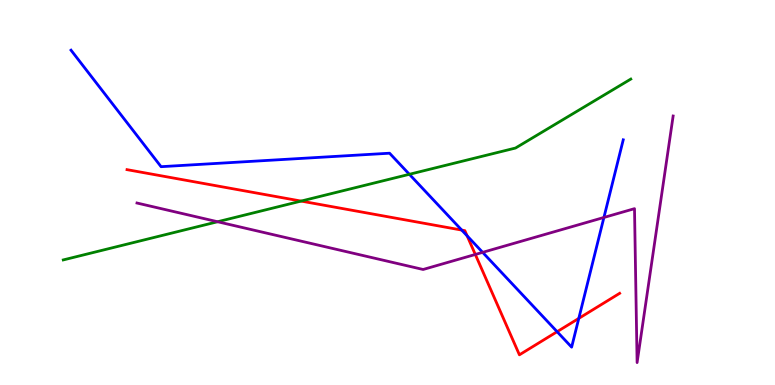[{'lines': ['blue', 'red'], 'intersections': [{'x': 5.96, 'y': 4.02}, {'x': 6.03, 'y': 3.87}, {'x': 7.19, 'y': 1.38}, {'x': 7.47, 'y': 1.73}]}, {'lines': ['green', 'red'], 'intersections': [{'x': 3.89, 'y': 4.78}]}, {'lines': ['purple', 'red'], 'intersections': [{'x': 6.13, 'y': 3.39}]}, {'lines': ['blue', 'green'], 'intersections': [{'x': 5.28, 'y': 5.47}]}, {'lines': ['blue', 'purple'], 'intersections': [{'x': 6.23, 'y': 3.45}, {'x': 7.79, 'y': 4.35}]}, {'lines': ['green', 'purple'], 'intersections': [{'x': 2.81, 'y': 4.24}]}]